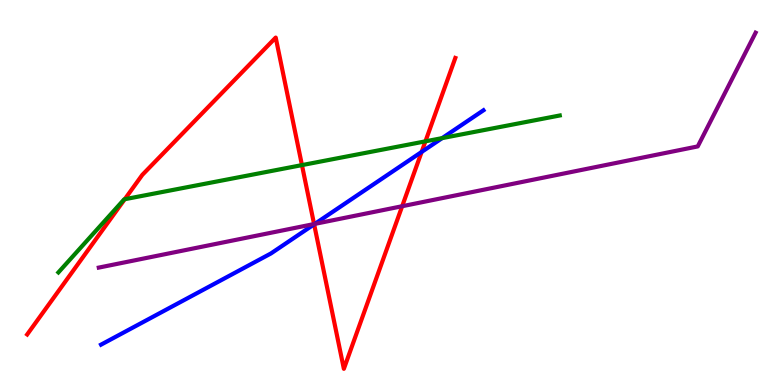[{'lines': ['blue', 'red'], 'intersections': [{'x': 4.05, 'y': 4.17}, {'x': 5.44, 'y': 6.05}]}, {'lines': ['green', 'red'], 'intersections': [{'x': 1.61, 'y': 4.83}, {'x': 3.9, 'y': 5.71}, {'x': 5.49, 'y': 6.33}]}, {'lines': ['purple', 'red'], 'intersections': [{'x': 4.05, 'y': 4.18}, {'x': 5.19, 'y': 4.64}]}, {'lines': ['blue', 'green'], 'intersections': [{'x': 5.7, 'y': 6.41}]}, {'lines': ['blue', 'purple'], 'intersections': [{'x': 4.06, 'y': 4.18}]}, {'lines': ['green', 'purple'], 'intersections': []}]